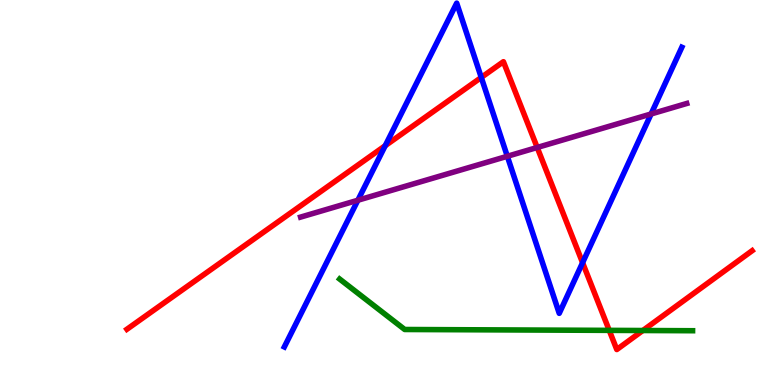[{'lines': ['blue', 'red'], 'intersections': [{'x': 4.97, 'y': 6.22}, {'x': 6.21, 'y': 7.99}, {'x': 7.52, 'y': 3.18}]}, {'lines': ['green', 'red'], 'intersections': [{'x': 7.86, 'y': 1.42}, {'x': 8.29, 'y': 1.42}]}, {'lines': ['purple', 'red'], 'intersections': [{'x': 6.93, 'y': 6.17}]}, {'lines': ['blue', 'green'], 'intersections': []}, {'lines': ['blue', 'purple'], 'intersections': [{'x': 4.62, 'y': 4.8}, {'x': 6.55, 'y': 5.94}, {'x': 8.4, 'y': 7.04}]}, {'lines': ['green', 'purple'], 'intersections': []}]